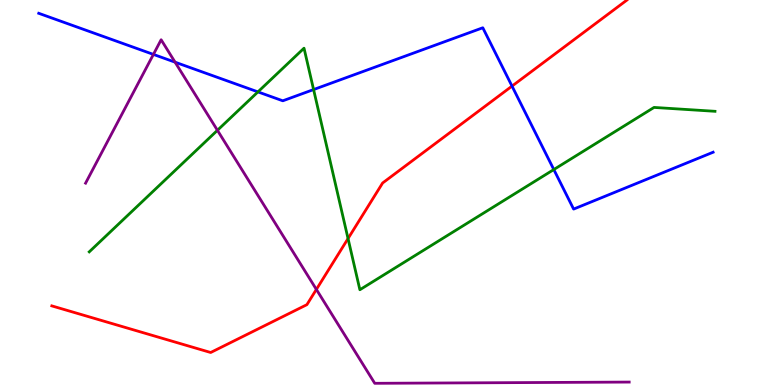[{'lines': ['blue', 'red'], 'intersections': [{'x': 6.61, 'y': 7.76}]}, {'lines': ['green', 'red'], 'intersections': [{'x': 4.49, 'y': 3.8}]}, {'lines': ['purple', 'red'], 'intersections': [{'x': 4.08, 'y': 2.48}]}, {'lines': ['blue', 'green'], 'intersections': [{'x': 3.33, 'y': 7.61}, {'x': 4.05, 'y': 7.67}, {'x': 7.15, 'y': 5.6}]}, {'lines': ['blue', 'purple'], 'intersections': [{'x': 1.98, 'y': 8.59}, {'x': 2.26, 'y': 8.38}]}, {'lines': ['green', 'purple'], 'intersections': [{'x': 2.81, 'y': 6.62}]}]